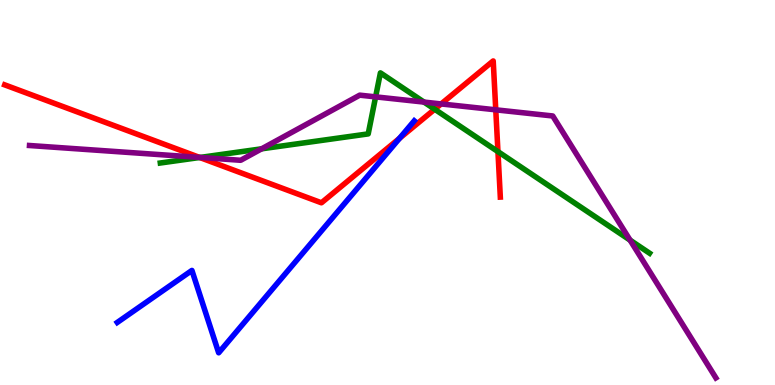[{'lines': ['blue', 'red'], 'intersections': [{'x': 5.16, 'y': 6.41}]}, {'lines': ['green', 'red'], 'intersections': [{'x': 2.58, 'y': 5.91}, {'x': 5.61, 'y': 7.16}, {'x': 6.43, 'y': 6.06}]}, {'lines': ['purple', 'red'], 'intersections': [{'x': 2.57, 'y': 5.91}, {'x': 5.69, 'y': 7.3}, {'x': 6.4, 'y': 7.15}]}, {'lines': ['blue', 'green'], 'intersections': []}, {'lines': ['blue', 'purple'], 'intersections': []}, {'lines': ['green', 'purple'], 'intersections': [{'x': 2.58, 'y': 5.91}, {'x': 3.38, 'y': 6.13}, {'x': 4.85, 'y': 7.48}, {'x': 5.47, 'y': 7.35}, {'x': 8.13, 'y': 3.76}]}]